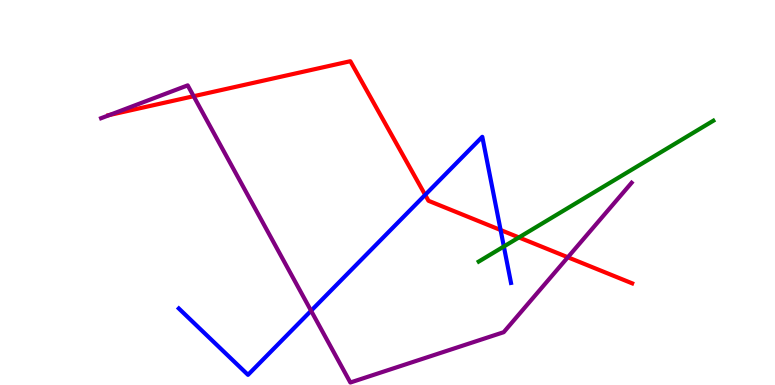[{'lines': ['blue', 'red'], 'intersections': [{'x': 5.49, 'y': 4.94}, {'x': 6.46, 'y': 4.03}]}, {'lines': ['green', 'red'], 'intersections': [{'x': 6.7, 'y': 3.83}]}, {'lines': ['purple', 'red'], 'intersections': [{'x': 1.41, 'y': 7.01}, {'x': 2.5, 'y': 7.5}, {'x': 7.33, 'y': 3.32}]}, {'lines': ['blue', 'green'], 'intersections': [{'x': 6.5, 'y': 3.6}]}, {'lines': ['blue', 'purple'], 'intersections': [{'x': 4.01, 'y': 1.93}]}, {'lines': ['green', 'purple'], 'intersections': []}]